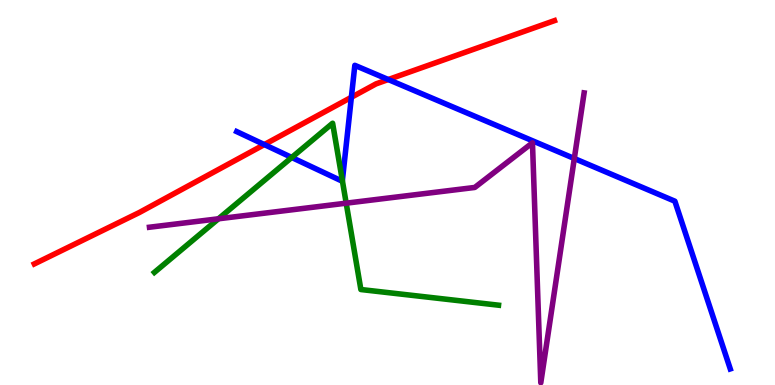[{'lines': ['blue', 'red'], 'intersections': [{'x': 3.41, 'y': 6.24}, {'x': 4.53, 'y': 7.47}, {'x': 5.01, 'y': 7.93}]}, {'lines': ['green', 'red'], 'intersections': []}, {'lines': ['purple', 'red'], 'intersections': []}, {'lines': ['blue', 'green'], 'intersections': [{'x': 3.76, 'y': 5.91}, {'x': 4.42, 'y': 5.31}]}, {'lines': ['blue', 'purple'], 'intersections': [{'x': 7.41, 'y': 5.88}]}, {'lines': ['green', 'purple'], 'intersections': [{'x': 2.82, 'y': 4.32}, {'x': 4.47, 'y': 4.72}]}]